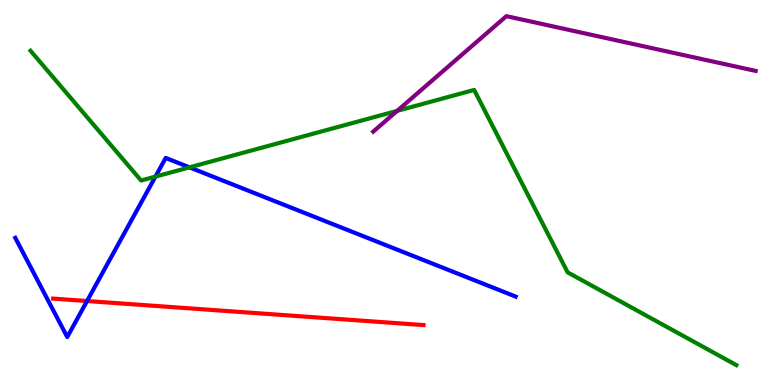[{'lines': ['blue', 'red'], 'intersections': [{'x': 1.12, 'y': 2.18}]}, {'lines': ['green', 'red'], 'intersections': []}, {'lines': ['purple', 'red'], 'intersections': []}, {'lines': ['blue', 'green'], 'intersections': [{'x': 2.01, 'y': 5.41}, {'x': 2.44, 'y': 5.65}]}, {'lines': ['blue', 'purple'], 'intersections': []}, {'lines': ['green', 'purple'], 'intersections': [{'x': 5.12, 'y': 7.12}]}]